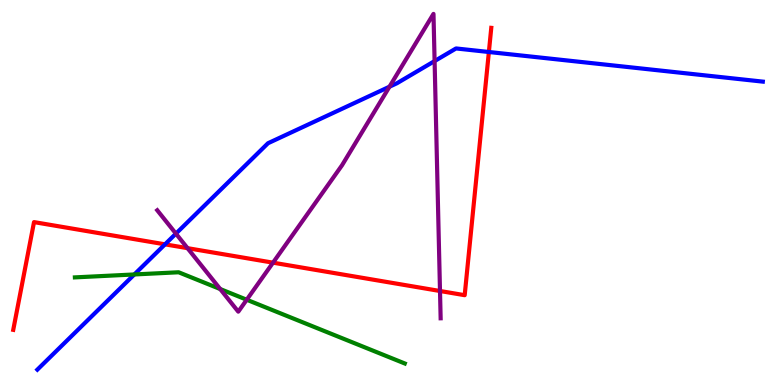[{'lines': ['blue', 'red'], 'intersections': [{'x': 2.13, 'y': 3.65}, {'x': 6.31, 'y': 8.65}]}, {'lines': ['green', 'red'], 'intersections': []}, {'lines': ['purple', 'red'], 'intersections': [{'x': 2.42, 'y': 3.55}, {'x': 3.52, 'y': 3.18}, {'x': 5.68, 'y': 2.44}]}, {'lines': ['blue', 'green'], 'intersections': [{'x': 1.73, 'y': 2.87}]}, {'lines': ['blue', 'purple'], 'intersections': [{'x': 2.27, 'y': 3.93}, {'x': 5.03, 'y': 7.75}, {'x': 5.61, 'y': 8.41}]}, {'lines': ['green', 'purple'], 'intersections': [{'x': 2.84, 'y': 2.49}, {'x': 3.18, 'y': 2.21}]}]